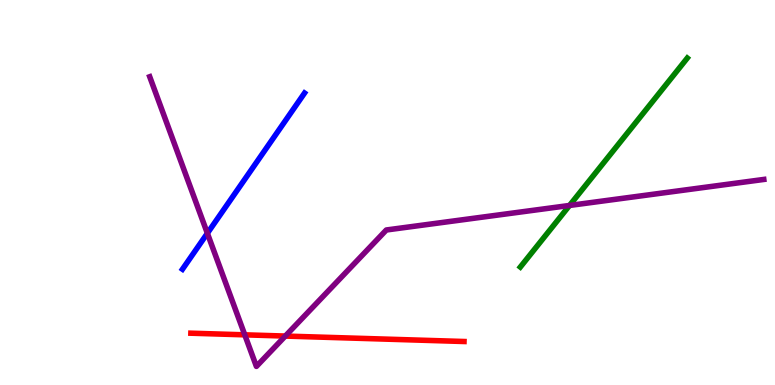[{'lines': ['blue', 'red'], 'intersections': []}, {'lines': ['green', 'red'], 'intersections': []}, {'lines': ['purple', 'red'], 'intersections': [{'x': 3.16, 'y': 1.3}, {'x': 3.68, 'y': 1.27}]}, {'lines': ['blue', 'green'], 'intersections': []}, {'lines': ['blue', 'purple'], 'intersections': [{'x': 2.68, 'y': 3.94}]}, {'lines': ['green', 'purple'], 'intersections': [{'x': 7.35, 'y': 4.66}]}]